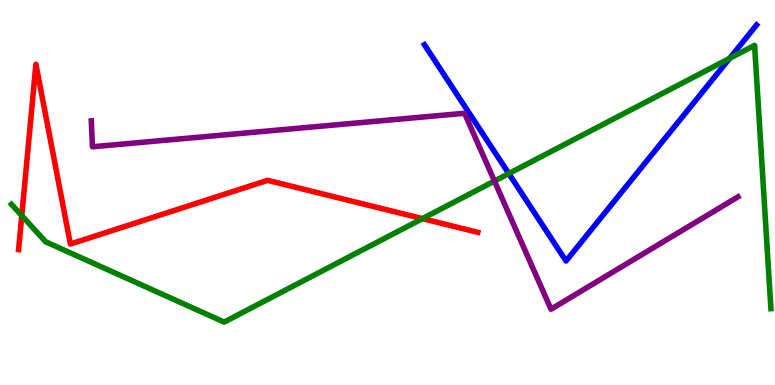[{'lines': ['blue', 'red'], 'intersections': []}, {'lines': ['green', 'red'], 'intersections': [{'x': 0.281, 'y': 4.4}, {'x': 5.45, 'y': 4.32}]}, {'lines': ['purple', 'red'], 'intersections': []}, {'lines': ['blue', 'green'], 'intersections': [{'x': 6.57, 'y': 5.49}, {'x': 9.41, 'y': 8.48}]}, {'lines': ['blue', 'purple'], 'intersections': []}, {'lines': ['green', 'purple'], 'intersections': [{'x': 6.38, 'y': 5.3}]}]